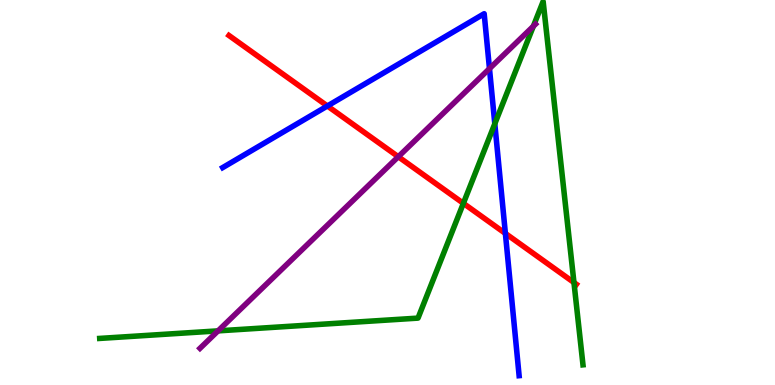[{'lines': ['blue', 'red'], 'intersections': [{'x': 4.22, 'y': 7.25}, {'x': 6.52, 'y': 3.94}]}, {'lines': ['green', 'red'], 'intersections': [{'x': 5.98, 'y': 4.72}, {'x': 7.41, 'y': 2.66}]}, {'lines': ['purple', 'red'], 'intersections': [{'x': 5.14, 'y': 5.93}]}, {'lines': ['blue', 'green'], 'intersections': [{'x': 6.38, 'y': 6.78}]}, {'lines': ['blue', 'purple'], 'intersections': [{'x': 6.32, 'y': 8.22}]}, {'lines': ['green', 'purple'], 'intersections': [{'x': 2.81, 'y': 1.41}, {'x': 6.88, 'y': 9.32}]}]